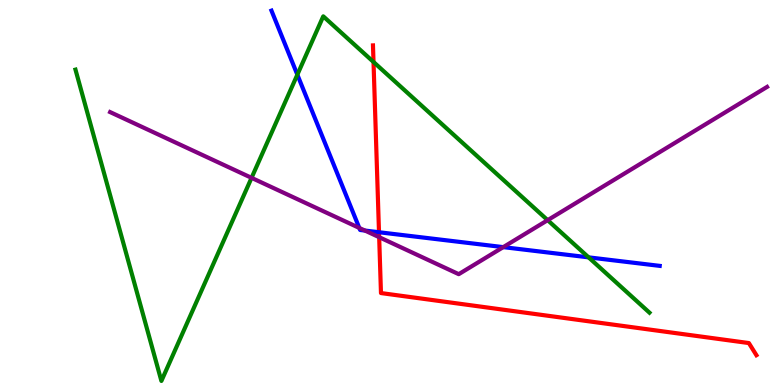[{'lines': ['blue', 'red'], 'intersections': [{'x': 4.89, 'y': 3.97}]}, {'lines': ['green', 'red'], 'intersections': [{'x': 4.82, 'y': 8.39}]}, {'lines': ['purple', 'red'], 'intersections': [{'x': 4.89, 'y': 3.84}]}, {'lines': ['blue', 'green'], 'intersections': [{'x': 3.84, 'y': 8.06}, {'x': 7.59, 'y': 3.32}]}, {'lines': ['blue', 'purple'], 'intersections': [{'x': 4.64, 'y': 4.08}, {'x': 4.71, 'y': 4.01}, {'x': 6.49, 'y': 3.58}]}, {'lines': ['green', 'purple'], 'intersections': [{'x': 3.25, 'y': 5.38}, {'x': 7.07, 'y': 4.28}]}]